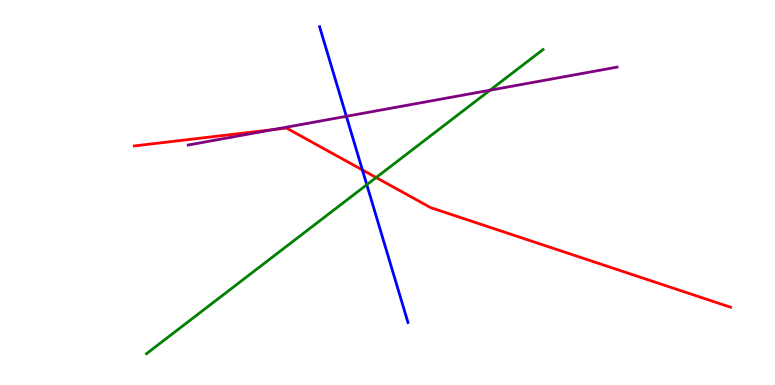[{'lines': ['blue', 'red'], 'intersections': [{'x': 4.68, 'y': 5.59}]}, {'lines': ['green', 'red'], 'intersections': [{'x': 4.85, 'y': 5.39}]}, {'lines': ['purple', 'red'], 'intersections': [{'x': 3.53, 'y': 6.63}]}, {'lines': ['blue', 'green'], 'intersections': [{'x': 4.73, 'y': 5.2}]}, {'lines': ['blue', 'purple'], 'intersections': [{'x': 4.47, 'y': 6.98}]}, {'lines': ['green', 'purple'], 'intersections': [{'x': 6.32, 'y': 7.66}]}]